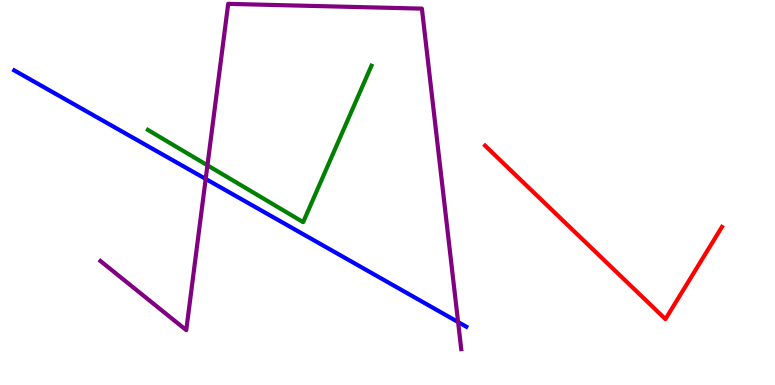[{'lines': ['blue', 'red'], 'intersections': []}, {'lines': ['green', 'red'], 'intersections': []}, {'lines': ['purple', 'red'], 'intersections': []}, {'lines': ['blue', 'green'], 'intersections': []}, {'lines': ['blue', 'purple'], 'intersections': [{'x': 2.65, 'y': 5.35}, {'x': 5.91, 'y': 1.64}]}, {'lines': ['green', 'purple'], 'intersections': [{'x': 2.68, 'y': 5.71}]}]